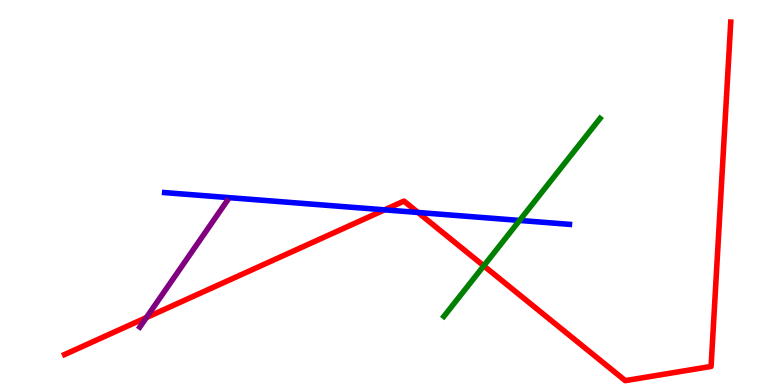[{'lines': ['blue', 'red'], 'intersections': [{'x': 4.96, 'y': 4.55}, {'x': 5.39, 'y': 4.48}]}, {'lines': ['green', 'red'], 'intersections': [{'x': 6.24, 'y': 3.1}]}, {'lines': ['purple', 'red'], 'intersections': [{'x': 1.89, 'y': 1.75}]}, {'lines': ['blue', 'green'], 'intersections': [{'x': 6.7, 'y': 4.27}]}, {'lines': ['blue', 'purple'], 'intersections': []}, {'lines': ['green', 'purple'], 'intersections': []}]